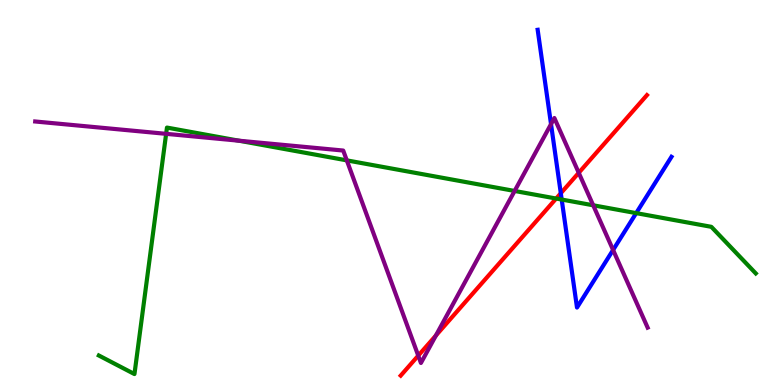[{'lines': ['blue', 'red'], 'intersections': [{'x': 7.24, 'y': 4.98}]}, {'lines': ['green', 'red'], 'intersections': [{'x': 7.18, 'y': 4.84}]}, {'lines': ['purple', 'red'], 'intersections': [{'x': 5.4, 'y': 0.763}, {'x': 5.62, 'y': 1.28}, {'x': 7.47, 'y': 5.51}]}, {'lines': ['blue', 'green'], 'intersections': [{'x': 7.25, 'y': 4.82}, {'x': 8.21, 'y': 4.46}]}, {'lines': ['blue', 'purple'], 'intersections': [{'x': 7.11, 'y': 6.78}, {'x': 7.91, 'y': 3.51}]}, {'lines': ['green', 'purple'], 'intersections': [{'x': 2.14, 'y': 6.52}, {'x': 3.08, 'y': 6.35}, {'x': 4.47, 'y': 5.83}, {'x': 6.64, 'y': 5.04}, {'x': 7.65, 'y': 4.67}]}]